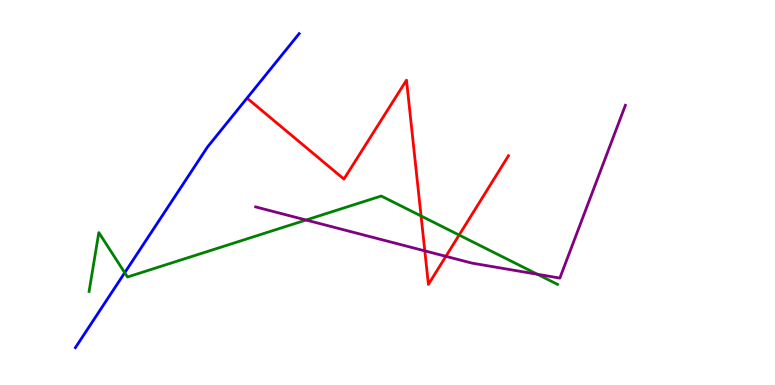[{'lines': ['blue', 'red'], 'intersections': []}, {'lines': ['green', 'red'], 'intersections': [{'x': 5.43, 'y': 4.39}, {'x': 5.92, 'y': 3.89}]}, {'lines': ['purple', 'red'], 'intersections': [{'x': 5.48, 'y': 3.48}, {'x': 5.75, 'y': 3.34}]}, {'lines': ['blue', 'green'], 'intersections': [{'x': 1.61, 'y': 2.92}]}, {'lines': ['blue', 'purple'], 'intersections': []}, {'lines': ['green', 'purple'], 'intersections': [{'x': 3.95, 'y': 4.29}, {'x': 6.93, 'y': 2.88}]}]